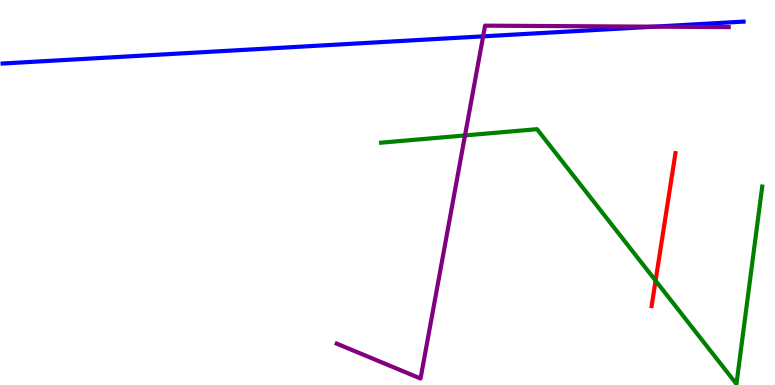[{'lines': ['blue', 'red'], 'intersections': []}, {'lines': ['green', 'red'], 'intersections': [{'x': 8.46, 'y': 2.71}]}, {'lines': ['purple', 'red'], 'intersections': []}, {'lines': ['blue', 'green'], 'intersections': []}, {'lines': ['blue', 'purple'], 'intersections': [{'x': 6.23, 'y': 9.06}, {'x': 8.44, 'y': 9.31}]}, {'lines': ['green', 'purple'], 'intersections': [{'x': 6.0, 'y': 6.48}]}]